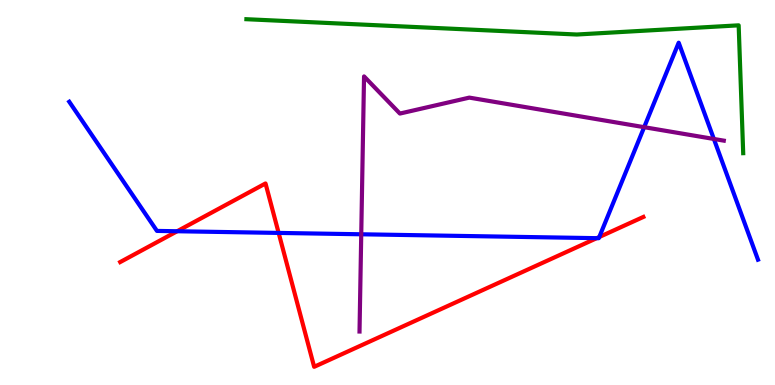[{'lines': ['blue', 'red'], 'intersections': [{'x': 2.29, 'y': 3.99}, {'x': 3.6, 'y': 3.95}, {'x': 7.7, 'y': 3.81}, {'x': 7.73, 'y': 3.84}]}, {'lines': ['green', 'red'], 'intersections': []}, {'lines': ['purple', 'red'], 'intersections': []}, {'lines': ['blue', 'green'], 'intersections': []}, {'lines': ['blue', 'purple'], 'intersections': [{'x': 4.66, 'y': 3.91}, {'x': 8.31, 'y': 6.7}, {'x': 9.21, 'y': 6.39}]}, {'lines': ['green', 'purple'], 'intersections': []}]